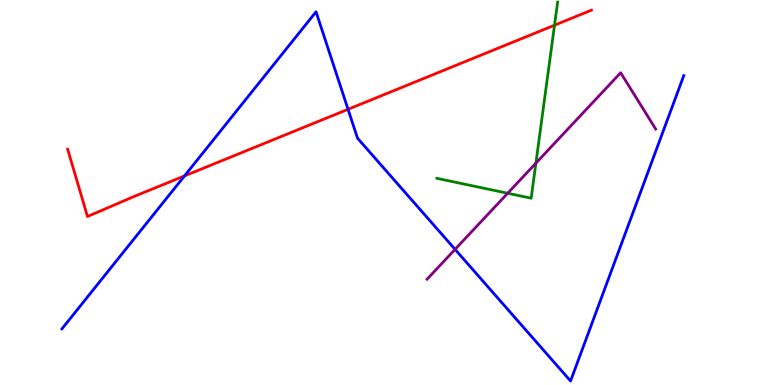[{'lines': ['blue', 'red'], 'intersections': [{'x': 2.38, 'y': 5.43}, {'x': 4.49, 'y': 7.16}]}, {'lines': ['green', 'red'], 'intersections': [{'x': 7.15, 'y': 9.35}]}, {'lines': ['purple', 'red'], 'intersections': []}, {'lines': ['blue', 'green'], 'intersections': []}, {'lines': ['blue', 'purple'], 'intersections': [{'x': 5.87, 'y': 3.52}]}, {'lines': ['green', 'purple'], 'intersections': [{'x': 6.55, 'y': 4.98}, {'x': 6.91, 'y': 5.76}]}]